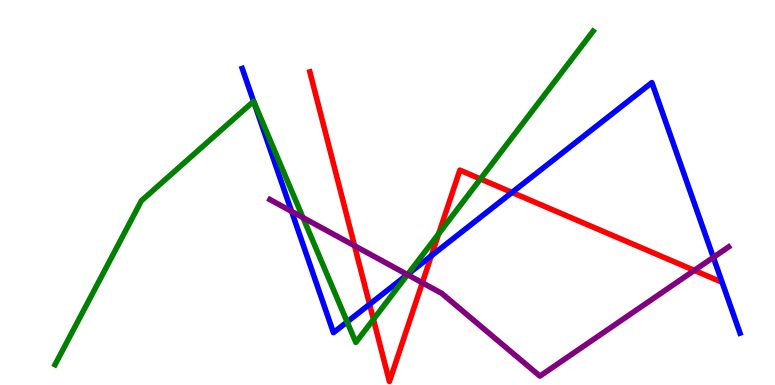[{'lines': ['blue', 'red'], 'intersections': [{'x': 4.77, 'y': 2.1}, {'x': 5.57, 'y': 3.36}, {'x': 6.61, 'y': 5.0}]}, {'lines': ['green', 'red'], 'intersections': [{'x': 4.82, 'y': 1.71}, {'x': 5.66, 'y': 3.93}, {'x': 6.2, 'y': 5.35}]}, {'lines': ['purple', 'red'], 'intersections': [{'x': 4.57, 'y': 3.62}, {'x': 5.45, 'y': 2.66}, {'x': 8.96, 'y': 2.98}]}, {'lines': ['blue', 'green'], 'intersections': [{'x': 3.27, 'y': 7.37}, {'x': 4.48, 'y': 1.64}, {'x': 5.26, 'y': 2.88}]}, {'lines': ['blue', 'purple'], 'intersections': [{'x': 3.76, 'y': 4.51}, {'x': 5.26, 'y': 2.87}, {'x': 9.2, 'y': 3.32}]}, {'lines': ['green', 'purple'], 'intersections': [{'x': 3.91, 'y': 4.35}, {'x': 5.26, 'y': 2.87}]}]